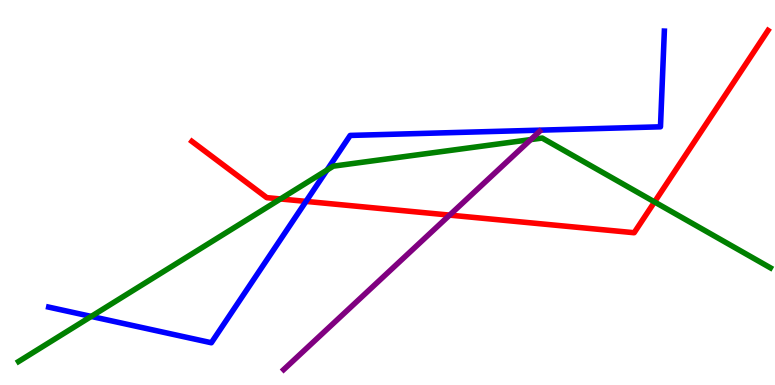[{'lines': ['blue', 'red'], 'intersections': [{'x': 3.95, 'y': 4.77}]}, {'lines': ['green', 'red'], 'intersections': [{'x': 3.62, 'y': 4.83}, {'x': 8.45, 'y': 4.75}]}, {'lines': ['purple', 'red'], 'intersections': [{'x': 5.8, 'y': 4.41}]}, {'lines': ['blue', 'green'], 'intersections': [{'x': 1.18, 'y': 1.78}, {'x': 4.22, 'y': 5.58}]}, {'lines': ['blue', 'purple'], 'intersections': []}, {'lines': ['green', 'purple'], 'intersections': [{'x': 6.85, 'y': 6.37}]}]